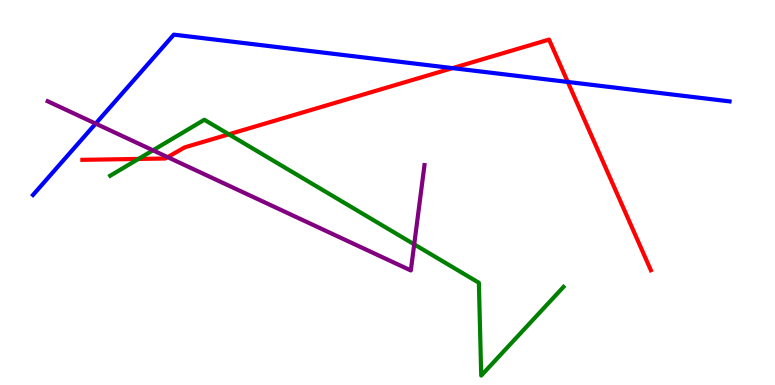[{'lines': ['blue', 'red'], 'intersections': [{'x': 5.84, 'y': 8.23}, {'x': 7.33, 'y': 7.87}]}, {'lines': ['green', 'red'], 'intersections': [{'x': 1.79, 'y': 5.87}, {'x': 2.95, 'y': 6.51}]}, {'lines': ['purple', 'red'], 'intersections': [{'x': 2.16, 'y': 5.92}]}, {'lines': ['blue', 'green'], 'intersections': []}, {'lines': ['blue', 'purple'], 'intersections': [{'x': 1.23, 'y': 6.79}]}, {'lines': ['green', 'purple'], 'intersections': [{'x': 1.97, 'y': 6.1}, {'x': 5.34, 'y': 3.65}]}]